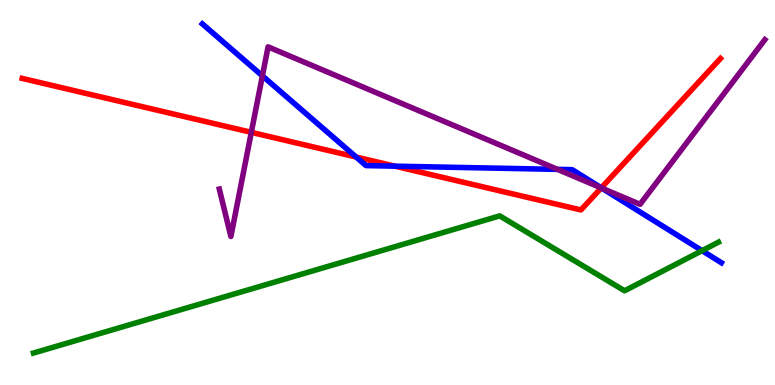[{'lines': ['blue', 'red'], 'intersections': [{'x': 4.6, 'y': 5.92}, {'x': 5.1, 'y': 5.68}, {'x': 7.76, 'y': 5.12}]}, {'lines': ['green', 'red'], 'intersections': []}, {'lines': ['purple', 'red'], 'intersections': [{'x': 3.24, 'y': 6.56}, {'x': 7.76, 'y': 5.12}]}, {'lines': ['blue', 'green'], 'intersections': [{'x': 9.06, 'y': 3.49}]}, {'lines': ['blue', 'purple'], 'intersections': [{'x': 3.39, 'y': 8.03}, {'x': 7.19, 'y': 5.6}, {'x': 7.76, 'y': 5.11}]}, {'lines': ['green', 'purple'], 'intersections': []}]